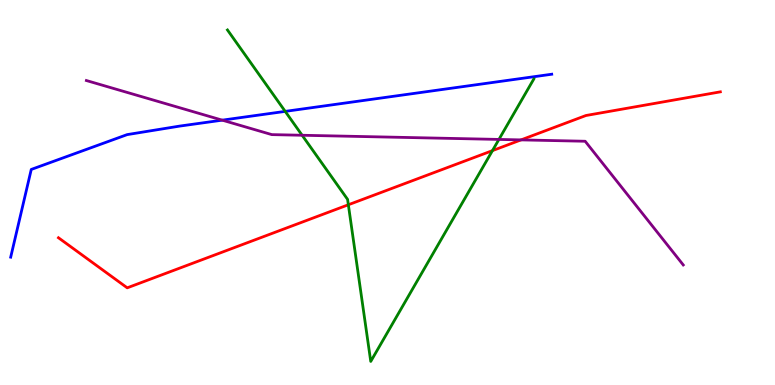[{'lines': ['blue', 'red'], 'intersections': []}, {'lines': ['green', 'red'], 'intersections': [{'x': 4.49, 'y': 4.68}, {'x': 6.35, 'y': 6.09}]}, {'lines': ['purple', 'red'], 'intersections': [{'x': 6.72, 'y': 6.37}]}, {'lines': ['blue', 'green'], 'intersections': [{'x': 3.68, 'y': 7.11}]}, {'lines': ['blue', 'purple'], 'intersections': [{'x': 2.87, 'y': 6.88}]}, {'lines': ['green', 'purple'], 'intersections': [{'x': 3.9, 'y': 6.49}, {'x': 6.44, 'y': 6.38}]}]